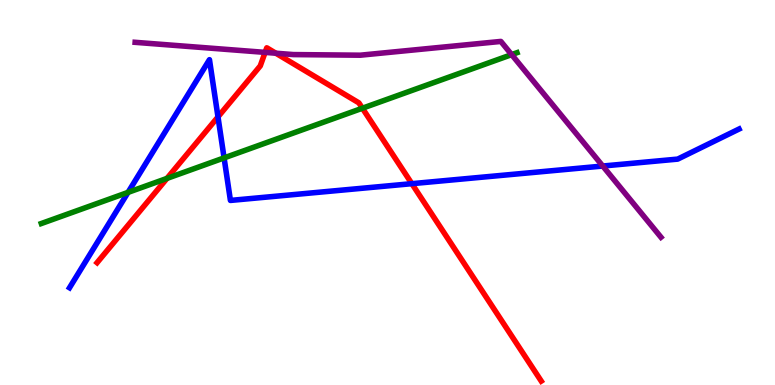[{'lines': ['blue', 'red'], 'intersections': [{'x': 2.81, 'y': 6.96}, {'x': 5.31, 'y': 5.23}]}, {'lines': ['green', 'red'], 'intersections': [{'x': 2.15, 'y': 5.37}, {'x': 4.68, 'y': 7.19}]}, {'lines': ['purple', 'red'], 'intersections': [{'x': 3.42, 'y': 8.64}, {'x': 3.56, 'y': 8.62}]}, {'lines': ['blue', 'green'], 'intersections': [{'x': 1.65, 'y': 5.0}, {'x': 2.89, 'y': 5.9}]}, {'lines': ['blue', 'purple'], 'intersections': [{'x': 7.78, 'y': 5.69}]}, {'lines': ['green', 'purple'], 'intersections': [{'x': 6.6, 'y': 8.58}]}]